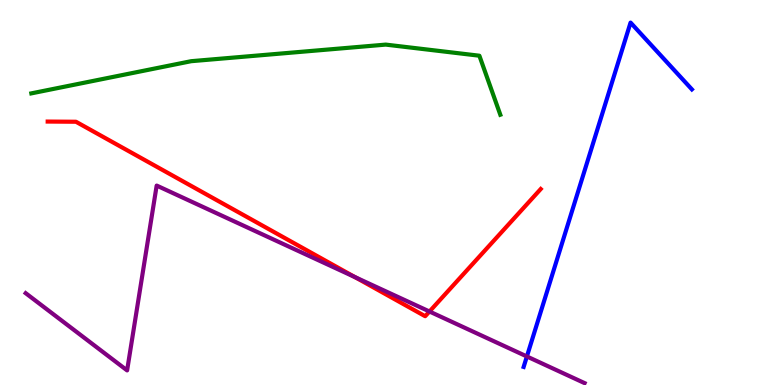[{'lines': ['blue', 'red'], 'intersections': []}, {'lines': ['green', 'red'], 'intersections': []}, {'lines': ['purple', 'red'], 'intersections': [{'x': 4.58, 'y': 2.8}, {'x': 5.54, 'y': 1.91}]}, {'lines': ['blue', 'green'], 'intersections': []}, {'lines': ['blue', 'purple'], 'intersections': [{'x': 6.8, 'y': 0.741}]}, {'lines': ['green', 'purple'], 'intersections': []}]